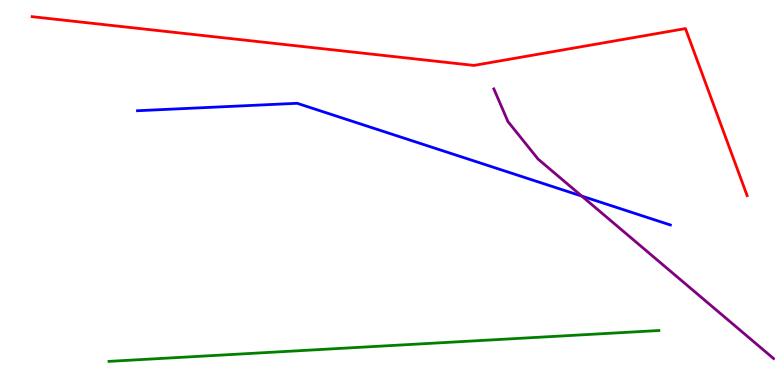[{'lines': ['blue', 'red'], 'intersections': []}, {'lines': ['green', 'red'], 'intersections': []}, {'lines': ['purple', 'red'], 'intersections': []}, {'lines': ['blue', 'green'], 'intersections': []}, {'lines': ['blue', 'purple'], 'intersections': [{'x': 7.51, 'y': 4.91}]}, {'lines': ['green', 'purple'], 'intersections': []}]